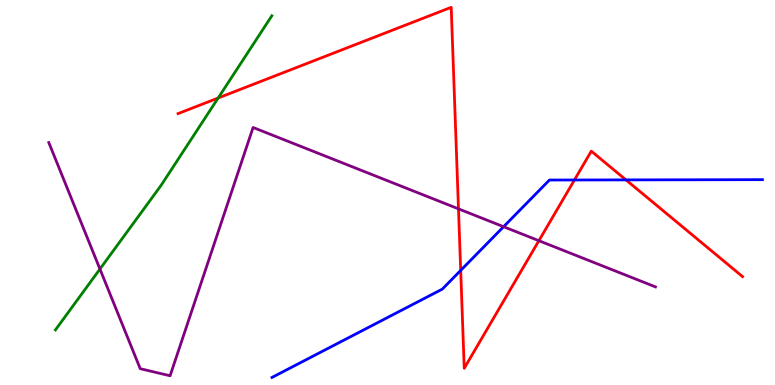[{'lines': ['blue', 'red'], 'intersections': [{'x': 5.94, 'y': 2.98}, {'x': 7.41, 'y': 5.33}, {'x': 8.08, 'y': 5.33}]}, {'lines': ['green', 'red'], 'intersections': [{'x': 2.81, 'y': 7.45}]}, {'lines': ['purple', 'red'], 'intersections': [{'x': 5.92, 'y': 4.58}, {'x': 6.95, 'y': 3.75}]}, {'lines': ['blue', 'green'], 'intersections': []}, {'lines': ['blue', 'purple'], 'intersections': [{'x': 6.5, 'y': 4.11}]}, {'lines': ['green', 'purple'], 'intersections': [{'x': 1.29, 'y': 3.01}]}]